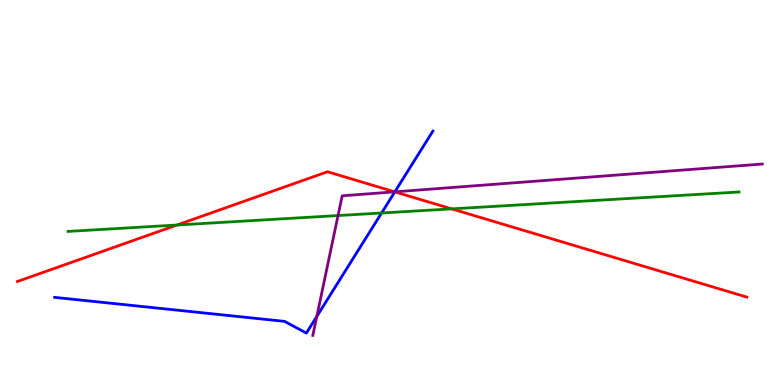[{'lines': ['blue', 'red'], 'intersections': [{'x': 5.09, 'y': 5.02}]}, {'lines': ['green', 'red'], 'intersections': [{'x': 2.28, 'y': 4.16}, {'x': 5.83, 'y': 4.57}]}, {'lines': ['purple', 'red'], 'intersections': [{'x': 5.09, 'y': 5.02}]}, {'lines': ['blue', 'green'], 'intersections': [{'x': 4.92, 'y': 4.47}]}, {'lines': ['blue', 'purple'], 'intersections': [{'x': 4.09, 'y': 1.78}, {'x': 5.09, 'y': 5.02}]}, {'lines': ['green', 'purple'], 'intersections': [{'x': 4.36, 'y': 4.4}]}]